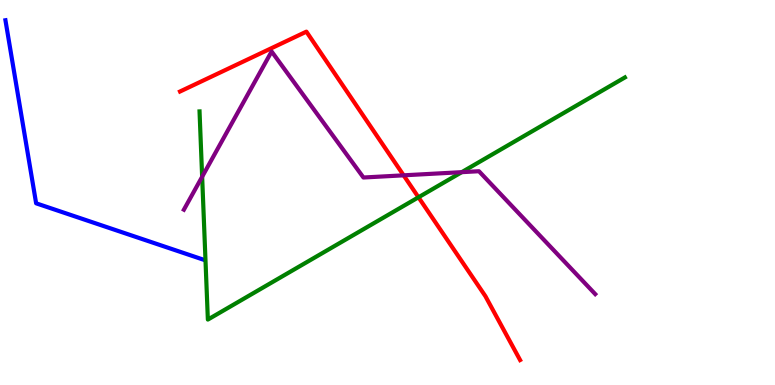[{'lines': ['blue', 'red'], 'intersections': []}, {'lines': ['green', 'red'], 'intersections': [{'x': 5.4, 'y': 4.88}]}, {'lines': ['purple', 'red'], 'intersections': [{'x': 5.21, 'y': 5.45}]}, {'lines': ['blue', 'green'], 'intersections': []}, {'lines': ['blue', 'purple'], 'intersections': []}, {'lines': ['green', 'purple'], 'intersections': [{'x': 2.61, 'y': 5.41}, {'x': 5.96, 'y': 5.53}]}]